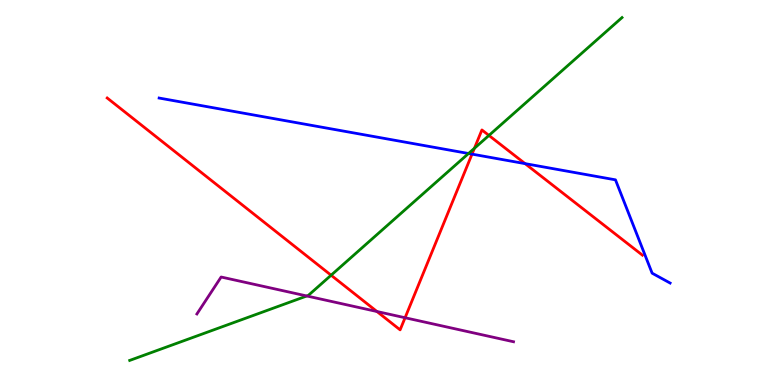[{'lines': ['blue', 'red'], 'intersections': [{'x': 6.09, 'y': 6.0}, {'x': 6.78, 'y': 5.75}]}, {'lines': ['green', 'red'], 'intersections': [{'x': 4.27, 'y': 2.85}, {'x': 6.12, 'y': 6.15}, {'x': 6.31, 'y': 6.48}]}, {'lines': ['purple', 'red'], 'intersections': [{'x': 4.86, 'y': 1.91}, {'x': 5.23, 'y': 1.75}]}, {'lines': ['blue', 'green'], 'intersections': [{'x': 6.05, 'y': 6.01}]}, {'lines': ['blue', 'purple'], 'intersections': []}, {'lines': ['green', 'purple'], 'intersections': [{'x': 3.96, 'y': 2.31}]}]